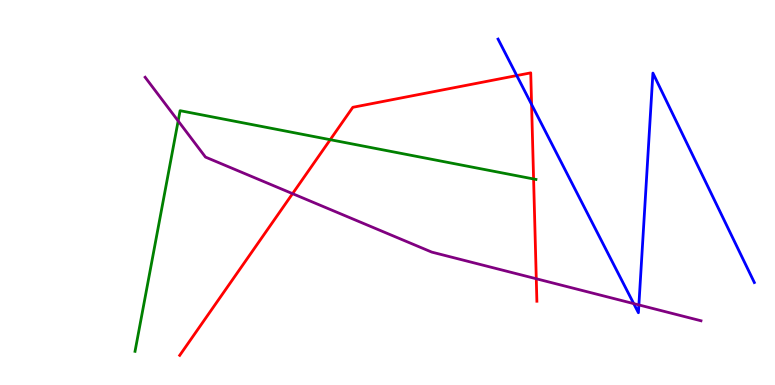[{'lines': ['blue', 'red'], 'intersections': [{'x': 6.67, 'y': 8.04}, {'x': 6.86, 'y': 7.29}]}, {'lines': ['green', 'red'], 'intersections': [{'x': 4.26, 'y': 6.37}, {'x': 6.89, 'y': 5.35}]}, {'lines': ['purple', 'red'], 'intersections': [{'x': 3.77, 'y': 4.97}, {'x': 6.92, 'y': 2.76}]}, {'lines': ['blue', 'green'], 'intersections': []}, {'lines': ['blue', 'purple'], 'intersections': [{'x': 8.18, 'y': 2.11}, {'x': 8.24, 'y': 2.08}]}, {'lines': ['green', 'purple'], 'intersections': [{'x': 2.3, 'y': 6.86}]}]